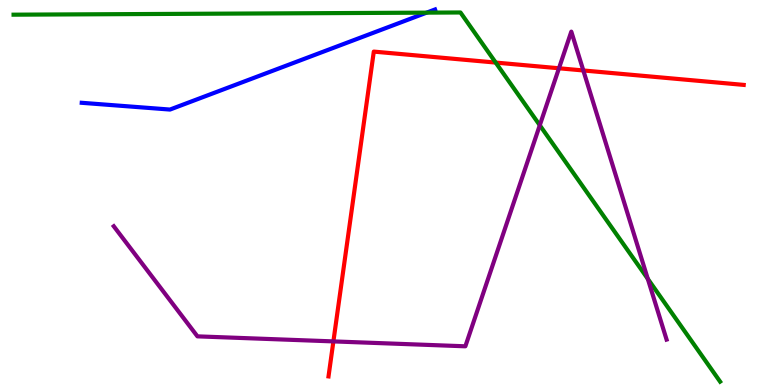[{'lines': ['blue', 'red'], 'intersections': []}, {'lines': ['green', 'red'], 'intersections': [{'x': 6.4, 'y': 8.37}]}, {'lines': ['purple', 'red'], 'intersections': [{'x': 4.3, 'y': 1.13}, {'x': 7.21, 'y': 8.23}, {'x': 7.53, 'y': 8.17}]}, {'lines': ['blue', 'green'], 'intersections': [{'x': 5.51, 'y': 9.67}]}, {'lines': ['blue', 'purple'], 'intersections': []}, {'lines': ['green', 'purple'], 'intersections': [{'x': 6.96, 'y': 6.75}, {'x': 8.36, 'y': 2.76}]}]